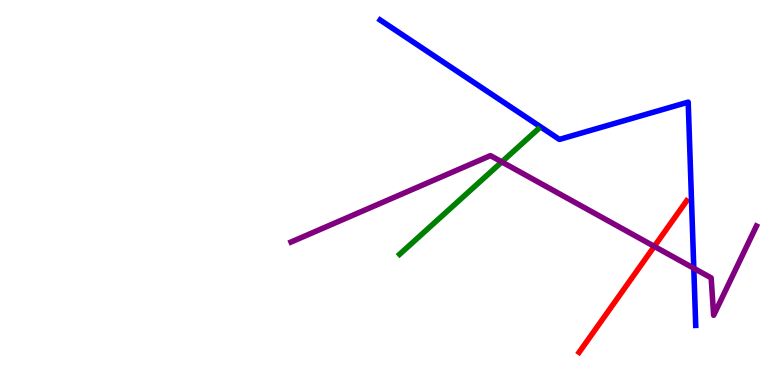[{'lines': ['blue', 'red'], 'intersections': []}, {'lines': ['green', 'red'], 'intersections': []}, {'lines': ['purple', 'red'], 'intersections': [{'x': 8.44, 'y': 3.6}]}, {'lines': ['blue', 'green'], 'intersections': []}, {'lines': ['blue', 'purple'], 'intersections': [{'x': 8.95, 'y': 3.03}]}, {'lines': ['green', 'purple'], 'intersections': [{'x': 6.48, 'y': 5.79}]}]